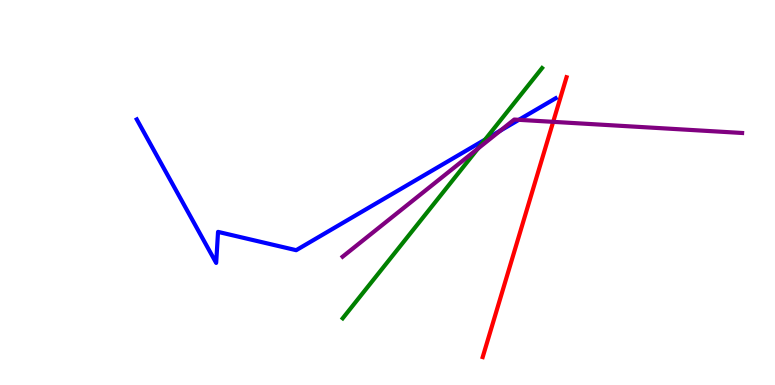[{'lines': ['blue', 'red'], 'intersections': []}, {'lines': ['green', 'red'], 'intersections': []}, {'lines': ['purple', 'red'], 'intersections': [{'x': 7.14, 'y': 6.84}]}, {'lines': ['blue', 'green'], 'intersections': [{'x': 6.26, 'y': 6.37}]}, {'lines': ['blue', 'purple'], 'intersections': [{'x': 6.46, 'y': 6.61}, {'x': 6.69, 'y': 6.89}]}, {'lines': ['green', 'purple'], 'intersections': [{'x': 6.17, 'y': 6.14}]}]